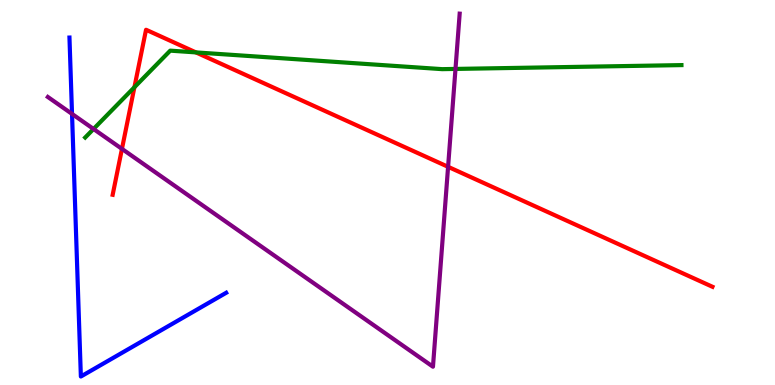[{'lines': ['blue', 'red'], 'intersections': []}, {'lines': ['green', 'red'], 'intersections': [{'x': 1.73, 'y': 7.73}, {'x': 2.53, 'y': 8.64}]}, {'lines': ['purple', 'red'], 'intersections': [{'x': 1.57, 'y': 6.13}, {'x': 5.78, 'y': 5.67}]}, {'lines': ['blue', 'green'], 'intersections': []}, {'lines': ['blue', 'purple'], 'intersections': [{'x': 0.929, 'y': 7.04}]}, {'lines': ['green', 'purple'], 'intersections': [{'x': 1.21, 'y': 6.65}, {'x': 5.88, 'y': 8.21}]}]